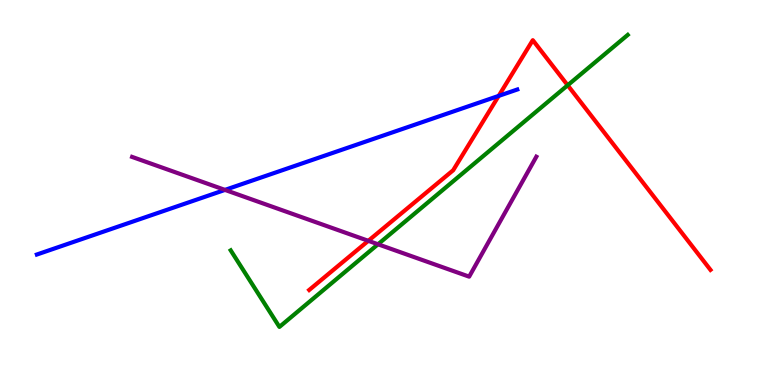[{'lines': ['blue', 'red'], 'intersections': [{'x': 6.43, 'y': 7.51}]}, {'lines': ['green', 'red'], 'intersections': [{'x': 7.32, 'y': 7.79}]}, {'lines': ['purple', 'red'], 'intersections': [{'x': 4.75, 'y': 3.74}]}, {'lines': ['blue', 'green'], 'intersections': []}, {'lines': ['blue', 'purple'], 'intersections': [{'x': 2.9, 'y': 5.07}]}, {'lines': ['green', 'purple'], 'intersections': [{'x': 4.88, 'y': 3.66}]}]